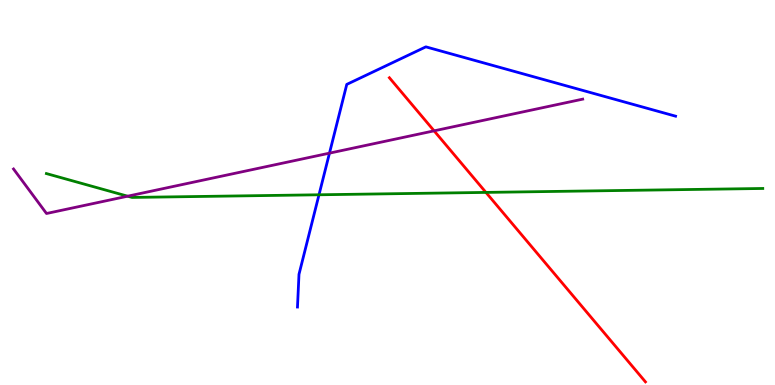[{'lines': ['blue', 'red'], 'intersections': []}, {'lines': ['green', 'red'], 'intersections': [{'x': 6.27, 'y': 5.0}]}, {'lines': ['purple', 'red'], 'intersections': [{'x': 5.6, 'y': 6.6}]}, {'lines': ['blue', 'green'], 'intersections': [{'x': 4.12, 'y': 4.94}]}, {'lines': ['blue', 'purple'], 'intersections': [{'x': 4.25, 'y': 6.02}]}, {'lines': ['green', 'purple'], 'intersections': [{'x': 1.65, 'y': 4.9}]}]